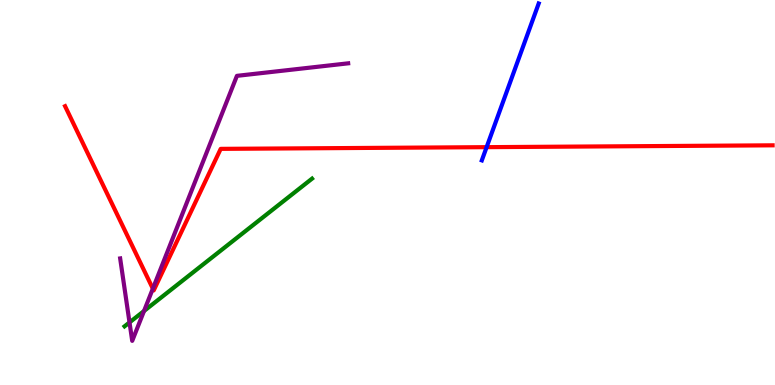[{'lines': ['blue', 'red'], 'intersections': [{'x': 6.28, 'y': 6.18}]}, {'lines': ['green', 'red'], 'intersections': []}, {'lines': ['purple', 'red'], 'intersections': [{'x': 1.97, 'y': 2.5}]}, {'lines': ['blue', 'green'], 'intersections': []}, {'lines': ['blue', 'purple'], 'intersections': []}, {'lines': ['green', 'purple'], 'intersections': [{'x': 1.67, 'y': 1.63}, {'x': 1.86, 'y': 1.92}]}]